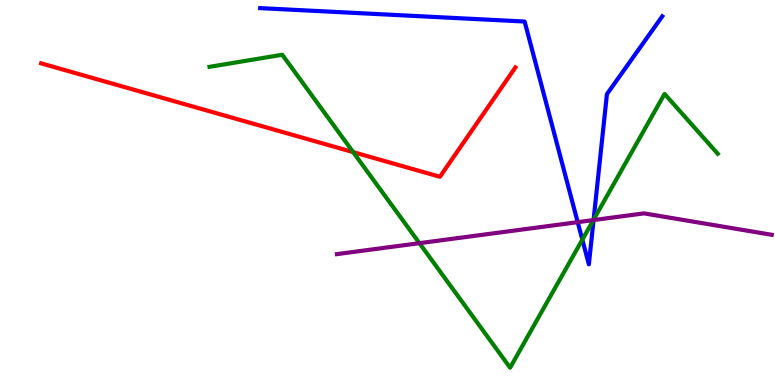[{'lines': ['blue', 'red'], 'intersections': []}, {'lines': ['green', 'red'], 'intersections': [{'x': 4.56, 'y': 6.05}]}, {'lines': ['purple', 'red'], 'intersections': []}, {'lines': ['blue', 'green'], 'intersections': [{'x': 7.51, 'y': 3.78}, {'x': 7.66, 'y': 4.29}]}, {'lines': ['blue', 'purple'], 'intersections': [{'x': 7.45, 'y': 4.23}, {'x': 7.66, 'y': 4.28}]}, {'lines': ['green', 'purple'], 'intersections': [{'x': 5.41, 'y': 3.68}, {'x': 7.66, 'y': 4.28}]}]